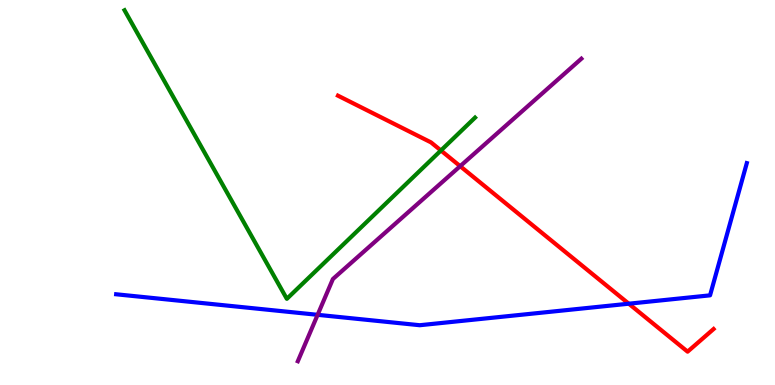[{'lines': ['blue', 'red'], 'intersections': [{'x': 8.11, 'y': 2.11}]}, {'lines': ['green', 'red'], 'intersections': [{'x': 5.69, 'y': 6.09}]}, {'lines': ['purple', 'red'], 'intersections': [{'x': 5.94, 'y': 5.68}]}, {'lines': ['blue', 'green'], 'intersections': []}, {'lines': ['blue', 'purple'], 'intersections': [{'x': 4.1, 'y': 1.82}]}, {'lines': ['green', 'purple'], 'intersections': []}]